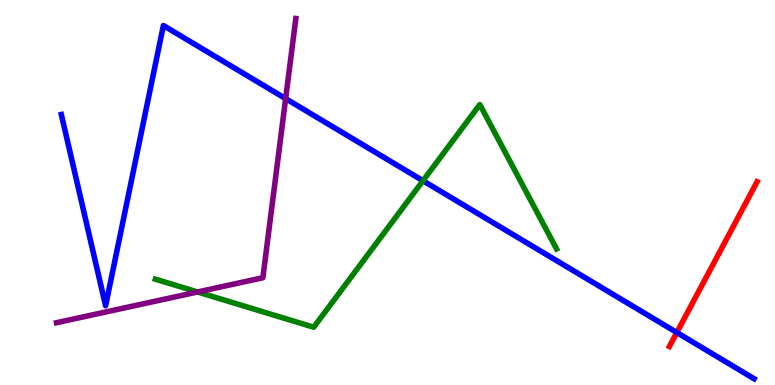[{'lines': ['blue', 'red'], 'intersections': [{'x': 8.73, 'y': 1.36}]}, {'lines': ['green', 'red'], 'intersections': []}, {'lines': ['purple', 'red'], 'intersections': []}, {'lines': ['blue', 'green'], 'intersections': [{'x': 5.46, 'y': 5.31}]}, {'lines': ['blue', 'purple'], 'intersections': [{'x': 3.69, 'y': 7.44}]}, {'lines': ['green', 'purple'], 'intersections': [{'x': 2.55, 'y': 2.42}]}]